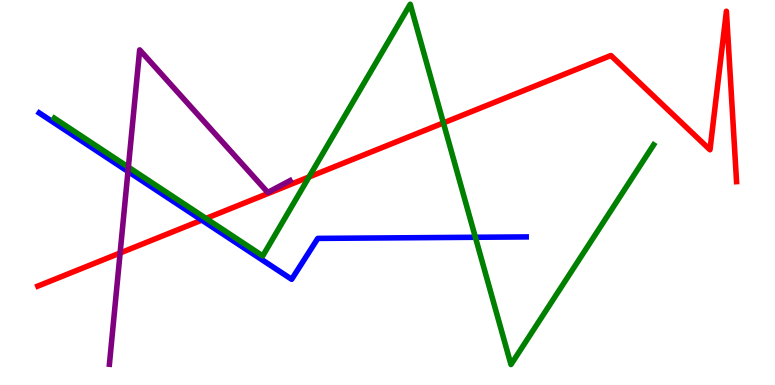[{'lines': ['blue', 'red'], 'intersections': [{'x': 2.6, 'y': 4.28}]}, {'lines': ['green', 'red'], 'intersections': [{'x': 2.66, 'y': 4.33}, {'x': 3.99, 'y': 5.4}, {'x': 5.72, 'y': 6.81}]}, {'lines': ['purple', 'red'], 'intersections': [{'x': 1.55, 'y': 3.43}]}, {'lines': ['blue', 'green'], 'intersections': [{'x': 6.13, 'y': 3.84}]}, {'lines': ['blue', 'purple'], 'intersections': [{'x': 1.65, 'y': 5.55}]}, {'lines': ['green', 'purple'], 'intersections': [{'x': 1.66, 'y': 5.66}]}]